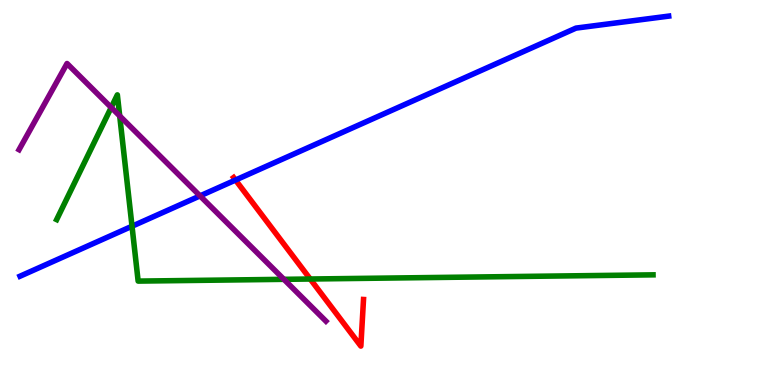[{'lines': ['blue', 'red'], 'intersections': [{'x': 3.04, 'y': 5.32}]}, {'lines': ['green', 'red'], 'intersections': [{'x': 4.0, 'y': 2.75}]}, {'lines': ['purple', 'red'], 'intersections': []}, {'lines': ['blue', 'green'], 'intersections': [{'x': 1.7, 'y': 4.12}]}, {'lines': ['blue', 'purple'], 'intersections': [{'x': 2.58, 'y': 4.91}]}, {'lines': ['green', 'purple'], 'intersections': [{'x': 1.43, 'y': 7.21}, {'x': 1.54, 'y': 6.99}, {'x': 3.66, 'y': 2.74}]}]